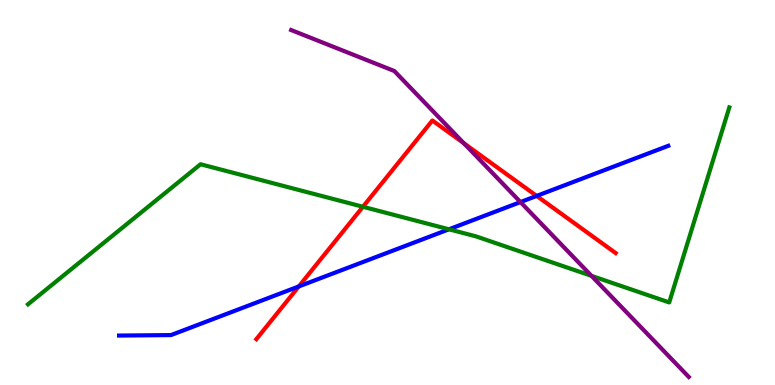[{'lines': ['blue', 'red'], 'intersections': [{'x': 3.86, 'y': 2.56}, {'x': 6.92, 'y': 4.91}]}, {'lines': ['green', 'red'], 'intersections': [{'x': 4.68, 'y': 4.63}]}, {'lines': ['purple', 'red'], 'intersections': [{'x': 5.99, 'y': 6.28}]}, {'lines': ['blue', 'green'], 'intersections': [{'x': 5.79, 'y': 4.04}]}, {'lines': ['blue', 'purple'], 'intersections': [{'x': 6.72, 'y': 4.75}]}, {'lines': ['green', 'purple'], 'intersections': [{'x': 7.63, 'y': 2.84}]}]